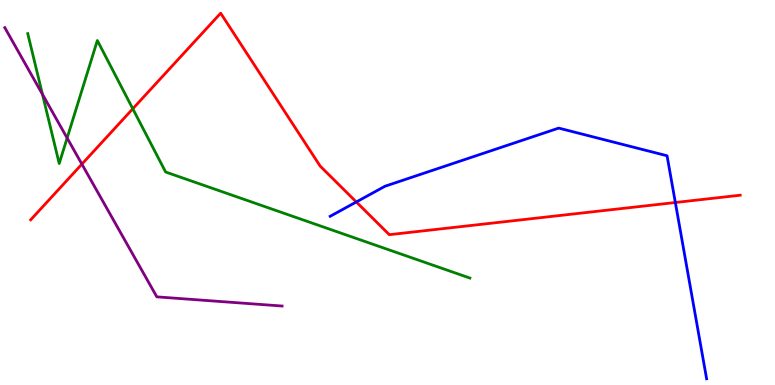[{'lines': ['blue', 'red'], 'intersections': [{'x': 4.6, 'y': 4.75}, {'x': 8.71, 'y': 4.74}]}, {'lines': ['green', 'red'], 'intersections': [{'x': 1.71, 'y': 7.17}]}, {'lines': ['purple', 'red'], 'intersections': [{'x': 1.06, 'y': 5.74}]}, {'lines': ['blue', 'green'], 'intersections': []}, {'lines': ['blue', 'purple'], 'intersections': []}, {'lines': ['green', 'purple'], 'intersections': [{'x': 0.548, 'y': 7.55}, {'x': 0.866, 'y': 6.42}]}]